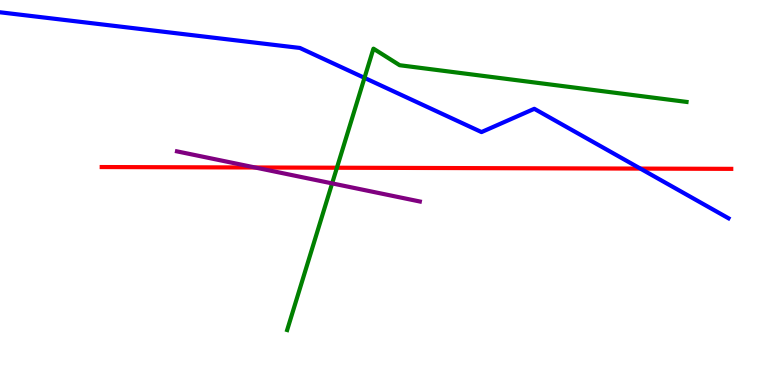[{'lines': ['blue', 'red'], 'intersections': [{'x': 8.26, 'y': 5.62}]}, {'lines': ['green', 'red'], 'intersections': [{'x': 4.35, 'y': 5.64}]}, {'lines': ['purple', 'red'], 'intersections': [{'x': 3.29, 'y': 5.65}]}, {'lines': ['blue', 'green'], 'intersections': [{'x': 4.7, 'y': 7.98}]}, {'lines': ['blue', 'purple'], 'intersections': []}, {'lines': ['green', 'purple'], 'intersections': [{'x': 4.29, 'y': 5.24}]}]